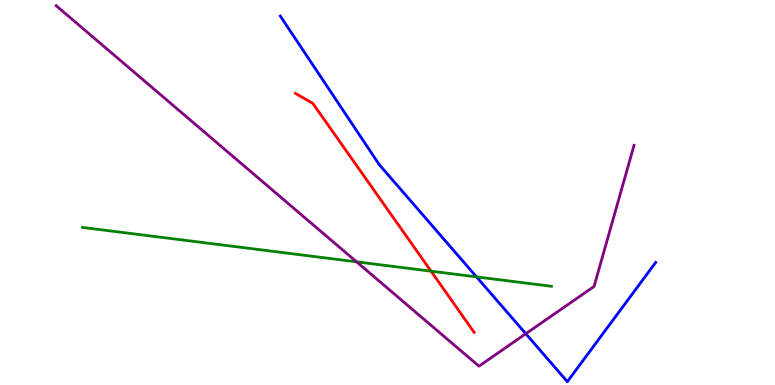[{'lines': ['blue', 'red'], 'intersections': []}, {'lines': ['green', 'red'], 'intersections': [{'x': 5.56, 'y': 2.96}]}, {'lines': ['purple', 'red'], 'intersections': []}, {'lines': ['blue', 'green'], 'intersections': [{'x': 6.15, 'y': 2.81}]}, {'lines': ['blue', 'purple'], 'intersections': [{'x': 6.78, 'y': 1.33}]}, {'lines': ['green', 'purple'], 'intersections': [{'x': 4.6, 'y': 3.2}]}]